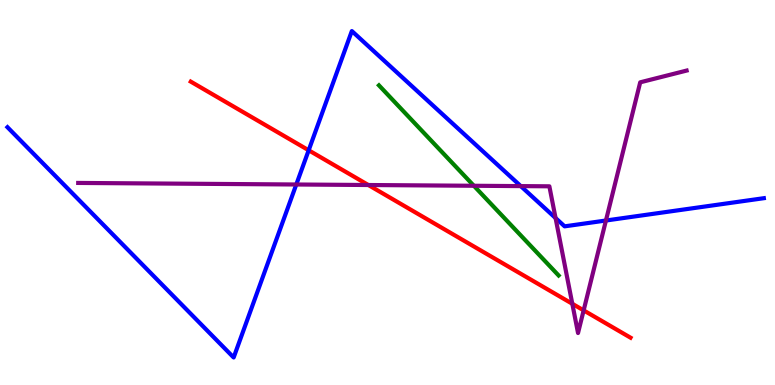[{'lines': ['blue', 'red'], 'intersections': [{'x': 3.98, 'y': 6.1}]}, {'lines': ['green', 'red'], 'intersections': []}, {'lines': ['purple', 'red'], 'intersections': [{'x': 4.75, 'y': 5.19}, {'x': 7.38, 'y': 2.11}, {'x': 7.53, 'y': 1.94}]}, {'lines': ['blue', 'green'], 'intersections': []}, {'lines': ['blue', 'purple'], 'intersections': [{'x': 3.82, 'y': 5.21}, {'x': 6.72, 'y': 5.17}, {'x': 7.17, 'y': 4.34}, {'x': 7.82, 'y': 4.27}]}, {'lines': ['green', 'purple'], 'intersections': [{'x': 6.11, 'y': 5.17}]}]